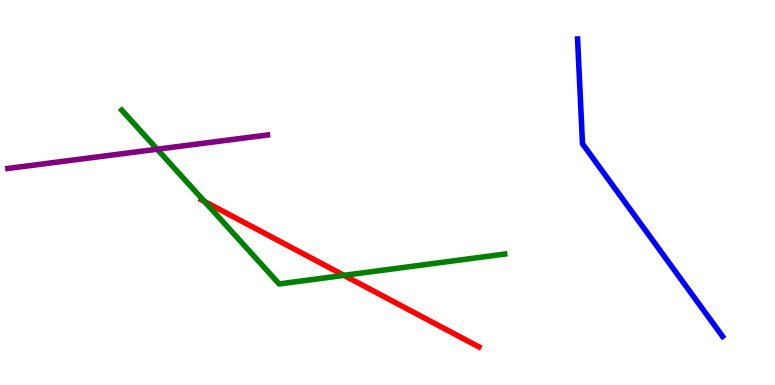[{'lines': ['blue', 'red'], 'intersections': []}, {'lines': ['green', 'red'], 'intersections': [{'x': 2.64, 'y': 4.77}, {'x': 4.44, 'y': 2.85}]}, {'lines': ['purple', 'red'], 'intersections': []}, {'lines': ['blue', 'green'], 'intersections': []}, {'lines': ['blue', 'purple'], 'intersections': []}, {'lines': ['green', 'purple'], 'intersections': [{'x': 2.03, 'y': 6.12}]}]